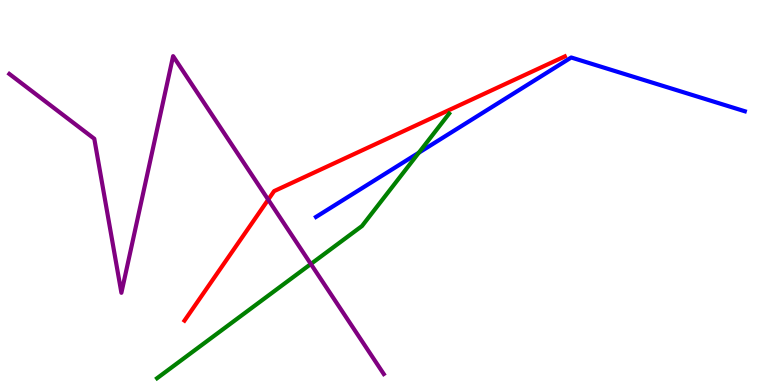[{'lines': ['blue', 'red'], 'intersections': []}, {'lines': ['green', 'red'], 'intersections': []}, {'lines': ['purple', 'red'], 'intersections': [{'x': 3.46, 'y': 4.81}]}, {'lines': ['blue', 'green'], 'intersections': [{'x': 5.4, 'y': 6.03}]}, {'lines': ['blue', 'purple'], 'intersections': []}, {'lines': ['green', 'purple'], 'intersections': [{'x': 4.01, 'y': 3.14}]}]